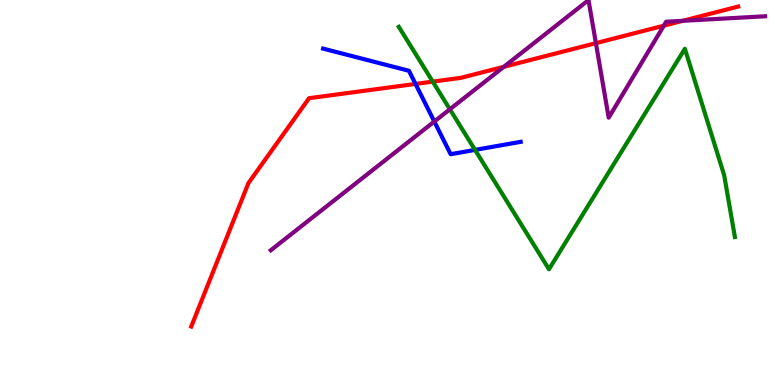[{'lines': ['blue', 'red'], 'intersections': [{'x': 5.36, 'y': 7.82}]}, {'lines': ['green', 'red'], 'intersections': [{'x': 5.58, 'y': 7.88}]}, {'lines': ['purple', 'red'], 'intersections': [{'x': 6.5, 'y': 8.26}, {'x': 7.69, 'y': 8.88}, {'x': 8.57, 'y': 9.33}, {'x': 8.81, 'y': 9.46}]}, {'lines': ['blue', 'green'], 'intersections': [{'x': 6.13, 'y': 6.11}]}, {'lines': ['blue', 'purple'], 'intersections': [{'x': 5.6, 'y': 6.84}]}, {'lines': ['green', 'purple'], 'intersections': [{'x': 5.8, 'y': 7.16}]}]